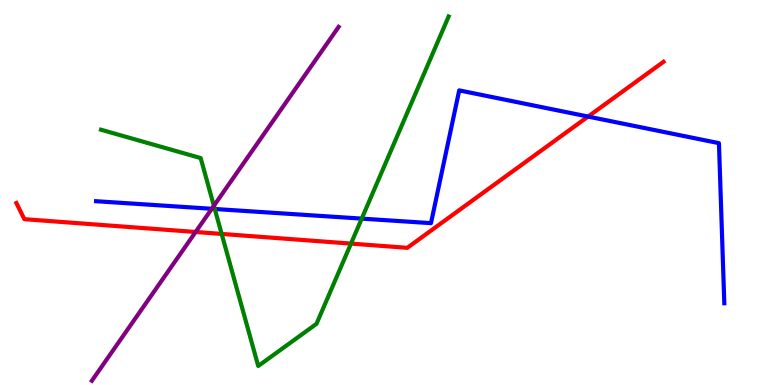[{'lines': ['blue', 'red'], 'intersections': [{'x': 7.59, 'y': 6.97}]}, {'lines': ['green', 'red'], 'intersections': [{'x': 2.86, 'y': 3.92}, {'x': 4.53, 'y': 3.67}]}, {'lines': ['purple', 'red'], 'intersections': [{'x': 2.52, 'y': 3.97}]}, {'lines': ['blue', 'green'], 'intersections': [{'x': 2.77, 'y': 4.57}, {'x': 4.67, 'y': 4.32}]}, {'lines': ['blue', 'purple'], 'intersections': [{'x': 2.73, 'y': 4.58}]}, {'lines': ['green', 'purple'], 'intersections': [{'x': 2.76, 'y': 4.66}]}]